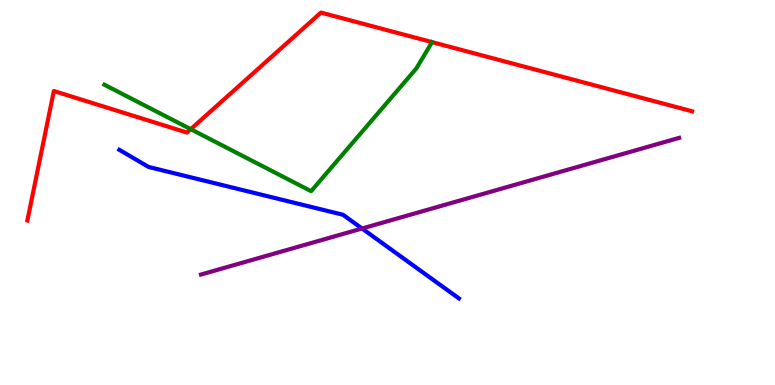[{'lines': ['blue', 'red'], 'intersections': []}, {'lines': ['green', 'red'], 'intersections': [{'x': 2.46, 'y': 6.64}]}, {'lines': ['purple', 'red'], 'intersections': []}, {'lines': ['blue', 'green'], 'intersections': []}, {'lines': ['blue', 'purple'], 'intersections': [{'x': 4.67, 'y': 4.06}]}, {'lines': ['green', 'purple'], 'intersections': []}]